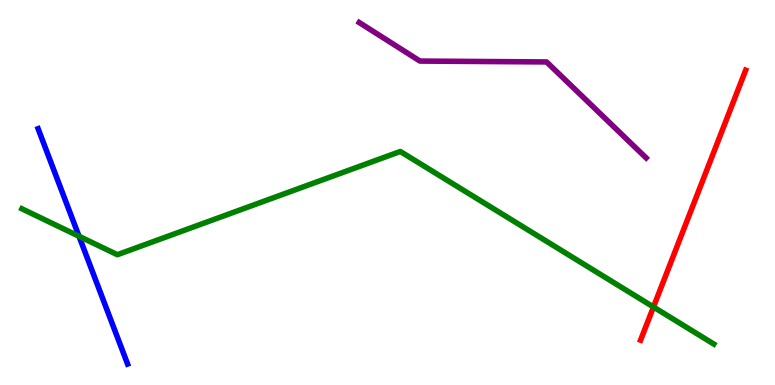[{'lines': ['blue', 'red'], 'intersections': []}, {'lines': ['green', 'red'], 'intersections': [{'x': 8.43, 'y': 2.03}]}, {'lines': ['purple', 'red'], 'intersections': []}, {'lines': ['blue', 'green'], 'intersections': [{'x': 1.02, 'y': 3.86}]}, {'lines': ['blue', 'purple'], 'intersections': []}, {'lines': ['green', 'purple'], 'intersections': []}]